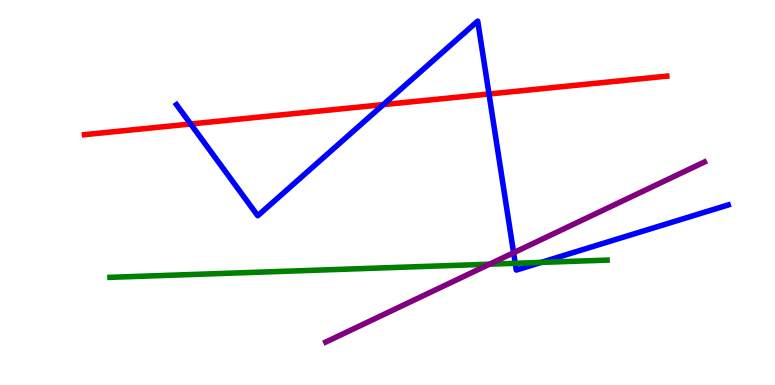[{'lines': ['blue', 'red'], 'intersections': [{'x': 2.46, 'y': 6.78}, {'x': 4.95, 'y': 7.28}, {'x': 6.31, 'y': 7.56}]}, {'lines': ['green', 'red'], 'intersections': []}, {'lines': ['purple', 'red'], 'intersections': []}, {'lines': ['blue', 'green'], 'intersections': [{'x': 6.65, 'y': 3.16}, {'x': 6.98, 'y': 3.18}]}, {'lines': ['blue', 'purple'], 'intersections': [{'x': 6.63, 'y': 3.44}]}, {'lines': ['green', 'purple'], 'intersections': [{'x': 6.32, 'y': 3.14}]}]